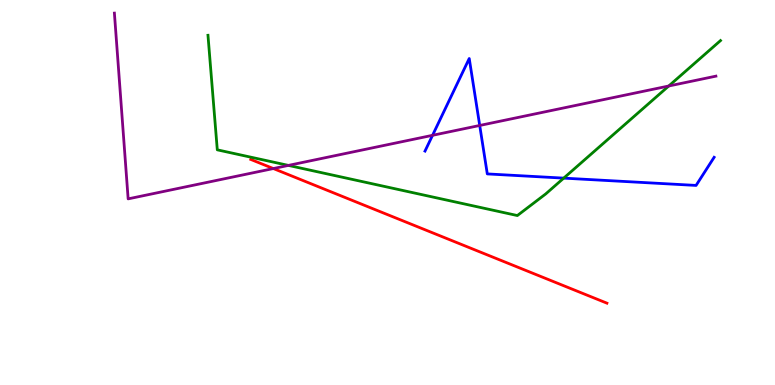[{'lines': ['blue', 'red'], 'intersections': []}, {'lines': ['green', 'red'], 'intersections': []}, {'lines': ['purple', 'red'], 'intersections': [{'x': 3.53, 'y': 5.62}]}, {'lines': ['blue', 'green'], 'intersections': [{'x': 7.27, 'y': 5.37}]}, {'lines': ['blue', 'purple'], 'intersections': [{'x': 5.58, 'y': 6.49}, {'x': 6.19, 'y': 6.74}]}, {'lines': ['green', 'purple'], 'intersections': [{'x': 3.72, 'y': 5.7}, {'x': 8.63, 'y': 7.77}]}]